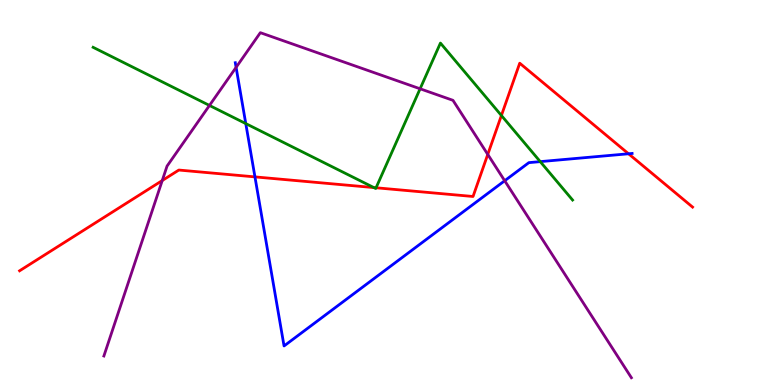[{'lines': ['blue', 'red'], 'intersections': [{'x': 3.29, 'y': 5.41}, {'x': 8.11, 'y': 6.01}]}, {'lines': ['green', 'red'], 'intersections': [{'x': 4.82, 'y': 5.13}, {'x': 4.85, 'y': 5.12}, {'x': 6.47, 'y': 7.0}]}, {'lines': ['purple', 'red'], 'intersections': [{'x': 2.09, 'y': 5.31}, {'x': 6.29, 'y': 5.99}]}, {'lines': ['blue', 'green'], 'intersections': [{'x': 3.17, 'y': 6.79}, {'x': 6.97, 'y': 5.8}]}, {'lines': ['blue', 'purple'], 'intersections': [{'x': 3.05, 'y': 8.25}, {'x': 6.51, 'y': 5.31}]}, {'lines': ['green', 'purple'], 'intersections': [{'x': 2.7, 'y': 7.26}, {'x': 5.42, 'y': 7.69}]}]